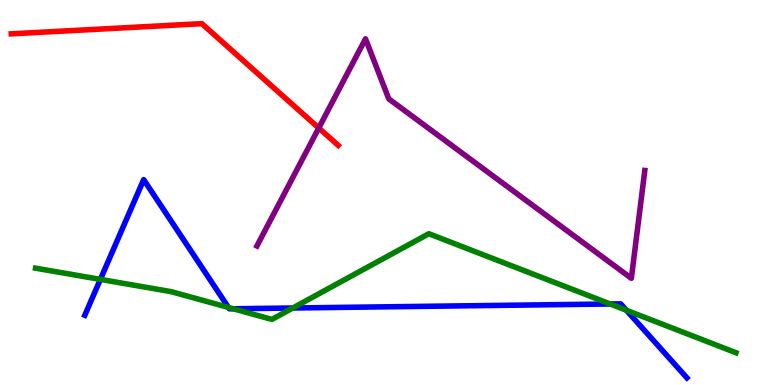[{'lines': ['blue', 'red'], 'intersections': []}, {'lines': ['green', 'red'], 'intersections': []}, {'lines': ['purple', 'red'], 'intersections': [{'x': 4.11, 'y': 6.68}]}, {'lines': ['blue', 'green'], 'intersections': [{'x': 1.3, 'y': 2.74}, {'x': 2.95, 'y': 2.01}, {'x': 3.01, 'y': 1.98}, {'x': 3.78, 'y': 2.0}, {'x': 7.87, 'y': 2.1}, {'x': 8.08, 'y': 1.94}]}, {'lines': ['blue', 'purple'], 'intersections': []}, {'lines': ['green', 'purple'], 'intersections': []}]